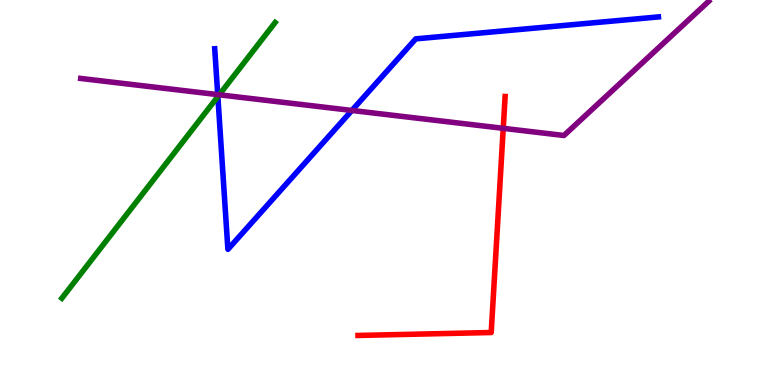[{'lines': ['blue', 'red'], 'intersections': []}, {'lines': ['green', 'red'], 'intersections': []}, {'lines': ['purple', 'red'], 'intersections': [{'x': 6.49, 'y': 6.67}]}, {'lines': ['blue', 'green'], 'intersections': [{'x': 2.81, 'y': 7.49}]}, {'lines': ['blue', 'purple'], 'intersections': [{'x': 2.81, 'y': 7.54}, {'x': 4.54, 'y': 7.13}]}, {'lines': ['green', 'purple'], 'intersections': [{'x': 2.83, 'y': 7.54}]}]